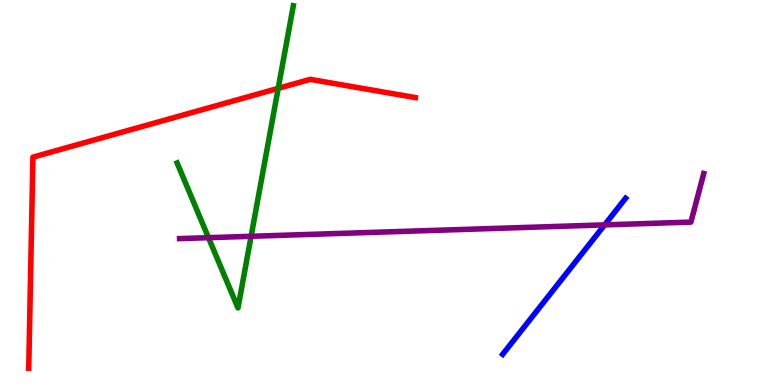[{'lines': ['blue', 'red'], 'intersections': []}, {'lines': ['green', 'red'], 'intersections': [{'x': 3.59, 'y': 7.71}]}, {'lines': ['purple', 'red'], 'intersections': []}, {'lines': ['blue', 'green'], 'intersections': []}, {'lines': ['blue', 'purple'], 'intersections': [{'x': 7.8, 'y': 4.16}]}, {'lines': ['green', 'purple'], 'intersections': [{'x': 2.69, 'y': 3.83}, {'x': 3.24, 'y': 3.86}]}]